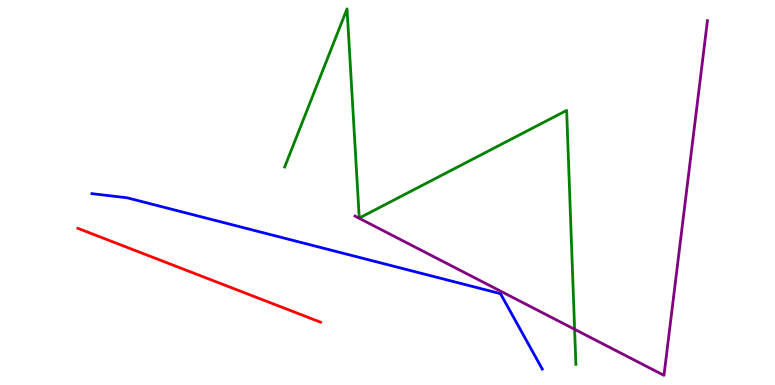[{'lines': ['blue', 'red'], 'intersections': []}, {'lines': ['green', 'red'], 'intersections': []}, {'lines': ['purple', 'red'], 'intersections': []}, {'lines': ['blue', 'green'], 'intersections': []}, {'lines': ['blue', 'purple'], 'intersections': []}, {'lines': ['green', 'purple'], 'intersections': [{'x': 7.41, 'y': 1.45}]}]